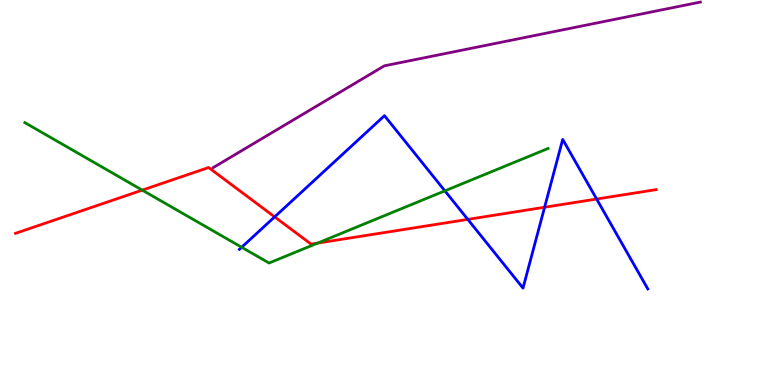[{'lines': ['blue', 'red'], 'intersections': [{'x': 3.54, 'y': 4.37}, {'x': 6.04, 'y': 4.3}, {'x': 7.03, 'y': 4.62}, {'x': 7.7, 'y': 4.83}]}, {'lines': ['green', 'red'], 'intersections': [{'x': 1.84, 'y': 5.06}, {'x': 4.1, 'y': 3.69}]}, {'lines': ['purple', 'red'], 'intersections': []}, {'lines': ['blue', 'green'], 'intersections': [{'x': 3.12, 'y': 3.58}, {'x': 5.74, 'y': 5.04}]}, {'lines': ['blue', 'purple'], 'intersections': []}, {'lines': ['green', 'purple'], 'intersections': []}]